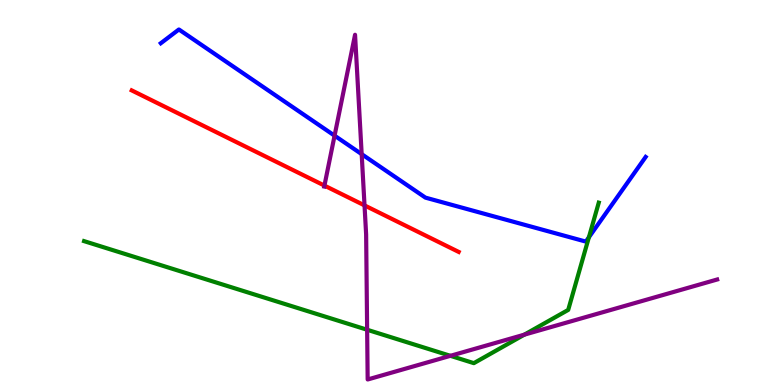[{'lines': ['blue', 'red'], 'intersections': []}, {'lines': ['green', 'red'], 'intersections': []}, {'lines': ['purple', 'red'], 'intersections': [{'x': 4.19, 'y': 5.18}, {'x': 4.7, 'y': 4.67}]}, {'lines': ['blue', 'green'], 'intersections': [{'x': 7.6, 'y': 3.84}]}, {'lines': ['blue', 'purple'], 'intersections': [{'x': 4.32, 'y': 6.48}, {'x': 4.67, 'y': 6.0}]}, {'lines': ['green', 'purple'], 'intersections': [{'x': 4.74, 'y': 1.44}, {'x': 5.81, 'y': 0.758}, {'x': 6.77, 'y': 1.31}]}]